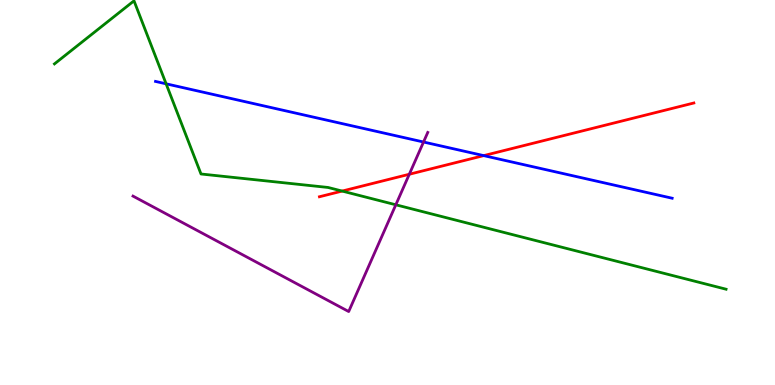[{'lines': ['blue', 'red'], 'intersections': [{'x': 6.24, 'y': 5.96}]}, {'lines': ['green', 'red'], 'intersections': [{'x': 4.41, 'y': 5.04}]}, {'lines': ['purple', 'red'], 'intersections': [{'x': 5.28, 'y': 5.47}]}, {'lines': ['blue', 'green'], 'intersections': [{'x': 2.14, 'y': 7.82}]}, {'lines': ['blue', 'purple'], 'intersections': [{'x': 5.46, 'y': 6.31}]}, {'lines': ['green', 'purple'], 'intersections': [{'x': 5.11, 'y': 4.68}]}]